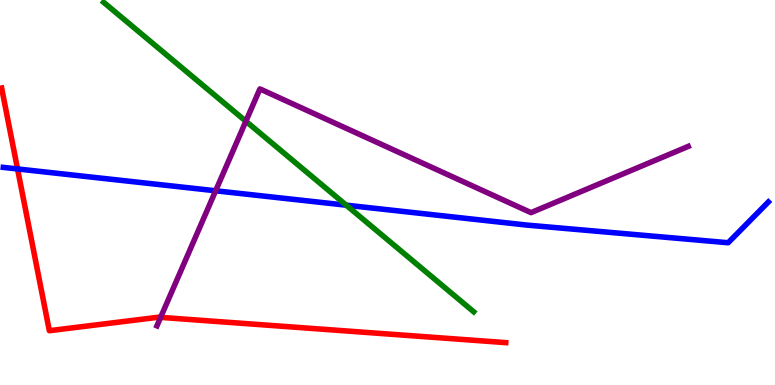[{'lines': ['blue', 'red'], 'intersections': [{'x': 0.226, 'y': 5.61}]}, {'lines': ['green', 'red'], 'intersections': []}, {'lines': ['purple', 'red'], 'intersections': [{'x': 2.07, 'y': 1.76}]}, {'lines': ['blue', 'green'], 'intersections': [{'x': 4.47, 'y': 4.67}]}, {'lines': ['blue', 'purple'], 'intersections': [{'x': 2.78, 'y': 5.04}]}, {'lines': ['green', 'purple'], 'intersections': [{'x': 3.17, 'y': 6.85}]}]